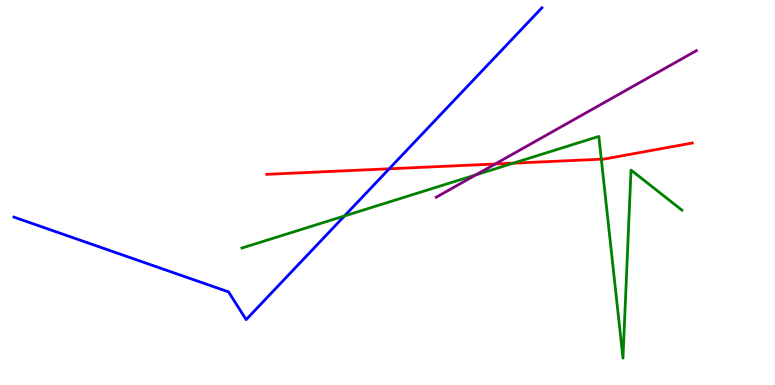[{'lines': ['blue', 'red'], 'intersections': [{'x': 5.02, 'y': 5.62}]}, {'lines': ['green', 'red'], 'intersections': [{'x': 6.62, 'y': 5.76}, {'x': 7.76, 'y': 5.86}]}, {'lines': ['purple', 'red'], 'intersections': [{'x': 6.39, 'y': 5.74}]}, {'lines': ['blue', 'green'], 'intersections': [{'x': 4.44, 'y': 4.39}]}, {'lines': ['blue', 'purple'], 'intersections': []}, {'lines': ['green', 'purple'], 'intersections': [{'x': 6.14, 'y': 5.46}]}]